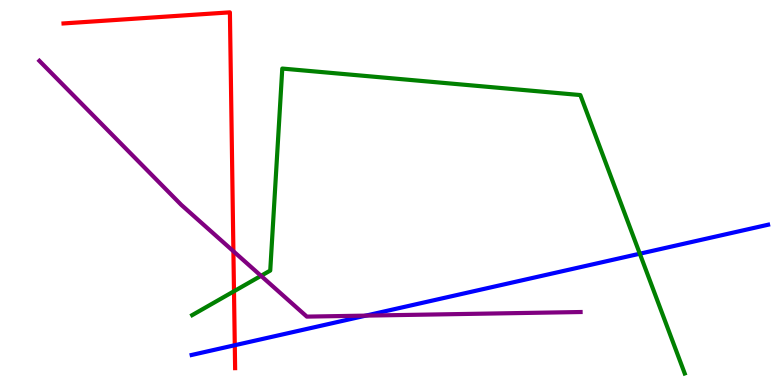[{'lines': ['blue', 'red'], 'intersections': [{'x': 3.03, 'y': 1.03}]}, {'lines': ['green', 'red'], 'intersections': [{'x': 3.02, 'y': 2.43}]}, {'lines': ['purple', 'red'], 'intersections': [{'x': 3.01, 'y': 3.47}]}, {'lines': ['blue', 'green'], 'intersections': [{'x': 8.26, 'y': 3.41}]}, {'lines': ['blue', 'purple'], 'intersections': [{'x': 4.72, 'y': 1.8}]}, {'lines': ['green', 'purple'], 'intersections': [{'x': 3.37, 'y': 2.84}]}]